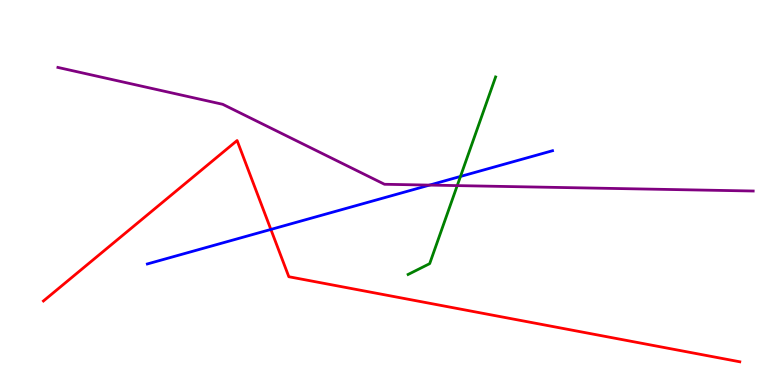[{'lines': ['blue', 'red'], 'intersections': [{'x': 3.5, 'y': 4.04}]}, {'lines': ['green', 'red'], 'intersections': []}, {'lines': ['purple', 'red'], 'intersections': []}, {'lines': ['blue', 'green'], 'intersections': [{'x': 5.94, 'y': 5.42}]}, {'lines': ['blue', 'purple'], 'intersections': [{'x': 5.54, 'y': 5.19}]}, {'lines': ['green', 'purple'], 'intersections': [{'x': 5.9, 'y': 5.18}]}]